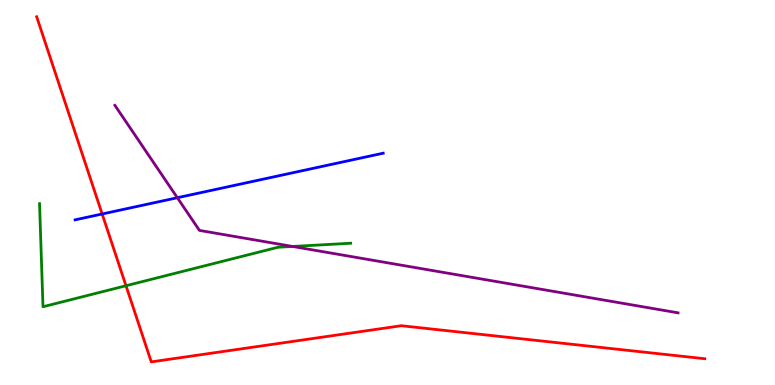[{'lines': ['blue', 'red'], 'intersections': [{'x': 1.32, 'y': 4.44}]}, {'lines': ['green', 'red'], 'intersections': [{'x': 1.63, 'y': 2.58}]}, {'lines': ['purple', 'red'], 'intersections': []}, {'lines': ['blue', 'green'], 'intersections': []}, {'lines': ['blue', 'purple'], 'intersections': [{'x': 2.29, 'y': 4.86}]}, {'lines': ['green', 'purple'], 'intersections': [{'x': 3.78, 'y': 3.6}]}]